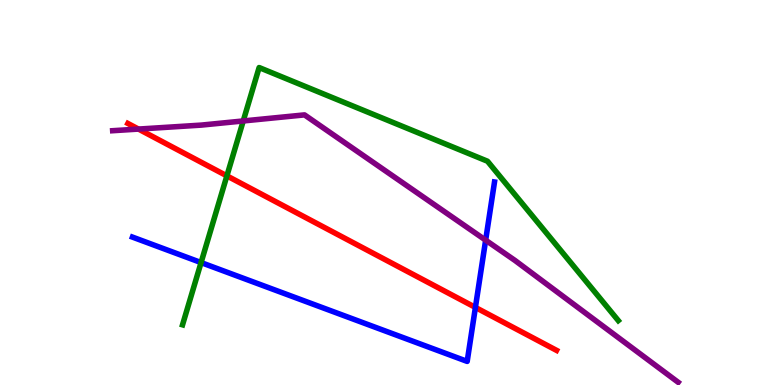[{'lines': ['blue', 'red'], 'intersections': [{'x': 6.13, 'y': 2.02}]}, {'lines': ['green', 'red'], 'intersections': [{'x': 2.93, 'y': 5.43}]}, {'lines': ['purple', 'red'], 'intersections': [{'x': 1.79, 'y': 6.65}]}, {'lines': ['blue', 'green'], 'intersections': [{'x': 2.59, 'y': 3.18}]}, {'lines': ['blue', 'purple'], 'intersections': [{'x': 6.27, 'y': 3.76}]}, {'lines': ['green', 'purple'], 'intersections': [{'x': 3.14, 'y': 6.86}]}]